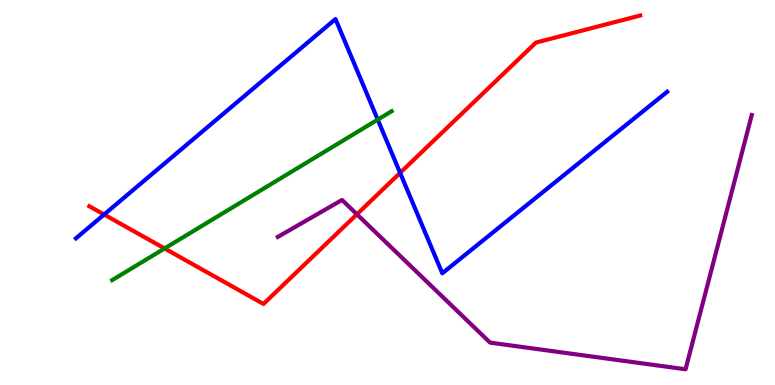[{'lines': ['blue', 'red'], 'intersections': [{'x': 1.34, 'y': 4.43}, {'x': 5.16, 'y': 5.51}]}, {'lines': ['green', 'red'], 'intersections': [{'x': 2.12, 'y': 3.55}]}, {'lines': ['purple', 'red'], 'intersections': [{'x': 4.61, 'y': 4.43}]}, {'lines': ['blue', 'green'], 'intersections': [{'x': 4.87, 'y': 6.89}]}, {'lines': ['blue', 'purple'], 'intersections': []}, {'lines': ['green', 'purple'], 'intersections': []}]